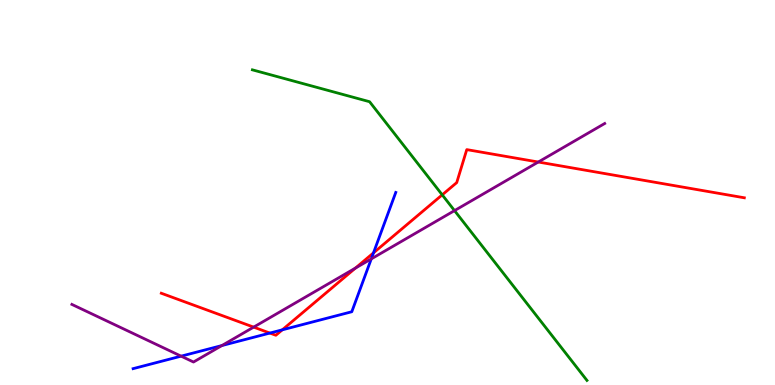[{'lines': ['blue', 'red'], 'intersections': [{'x': 3.48, 'y': 1.35}, {'x': 3.64, 'y': 1.43}, {'x': 4.82, 'y': 3.43}]}, {'lines': ['green', 'red'], 'intersections': [{'x': 5.71, 'y': 4.94}]}, {'lines': ['purple', 'red'], 'intersections': [{'x': 3.27, 'y': 1.5}, {'x': 4.59, 'y': 3.04}, {'x': 6.95, 'y': 5.79}]}, {'lines': ['blue', 'green'], 'intersections': []}, {'lines': ['blue', 'purple'], 'intersections': [{'x': 2.34, 'y': 0.749}, {'x': 2.86, 'y': 1.02}, {'x': 4.79, 'y': 3.28}]}, {'lines': ['green', 'purple'], 'intersections': [{'x': 5.86, 'y': 4.53}]}]